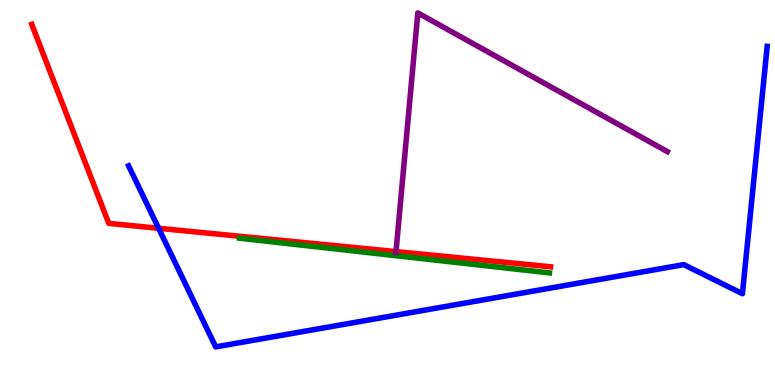[{'lines': ['blue', 'red'], 'intersections': [{'x': 2.05, 'y': 4.07}]}, {'lines': ['green', 'red'], 'intersections': []}, {'lines': ['purple', 'red'], 'intersections': [{'x': 5.11, 'y': 3.46}]}, {'lines': ['blue', 'green'], 'intersections': []}, {'lines': ['blue', 'purple'], 'intersections': []}, {'lines': ['green', 'purple'], 'intersections': []}]